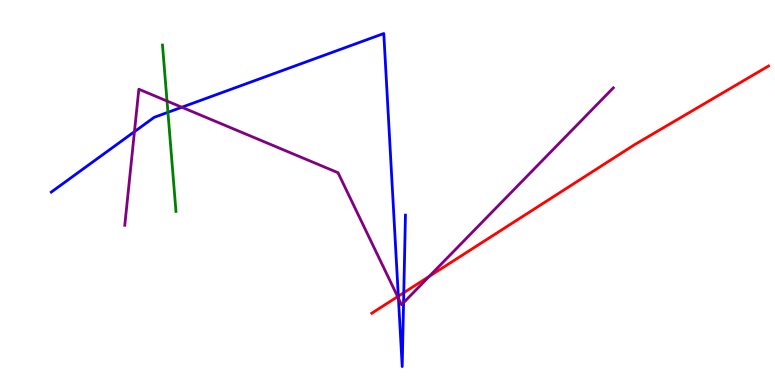[{'lines': ['blue', 'red'], 'intersections': [{'x': 5.14, 'y': 2.31}, {'x': 5.21, 'y': 2.4}]}, {'lines': ['green', 'red'], 'intersections': []}, {'lines': ['purple', 'red'], 'intersections': [{'x': 5.13, 'y': 2.3}, {'x': 5.54, 'y': 2.82}]}, {'lines': ['blue', 'green'], 'intersections': [{'x': 2.17, 'y': 7.08}]}, {'lines': ['blue', 'purple'], 'intersections': [{'x': 1.73, 'y': 6.58}, {'x': 2.35, 'y': 7.21}, {'x': 5.14, 'y': 2.25}, {'x': 5.21, 'y': 2.14}]}, {'lines': ['green', 'purple'], 'intersections': [{'x': 2.16, 'y': 7.38}]}]